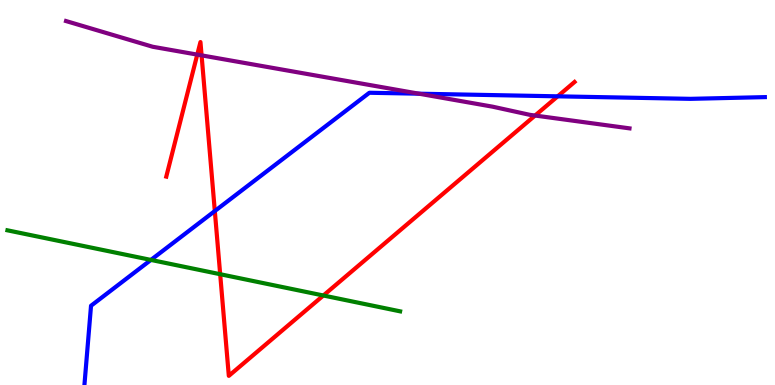[{'lines': ['blue', 'red'], 'intersections': [{'x': 2.77, 'y': 4.52}, {'x': 7.2, 'y': 7.5}]}, {'lines': ['green', 'red'], 'intersections': [{'x': 2.84, 'y': 2.88}, {'x': 4.17, 'y': 2.32}]}, {'lines': ['purple', 'red'], 'intersections': [{'x': 2.55, 'y': 8.58}, {'x': 2.6, 'y': 8.56}, {'x': 6.9, 'y': 7.0}]}, {'lines': ['blue', 'green'], 'intersections': [{'x': 1.95, 'y': 3.25}]}, {'lines': ['blue', 'purple'], 'intersections': [{'x': 5.41, 'y': 7.57}]}, {'lines': ['green', 'purple'], 'intersections': []}]